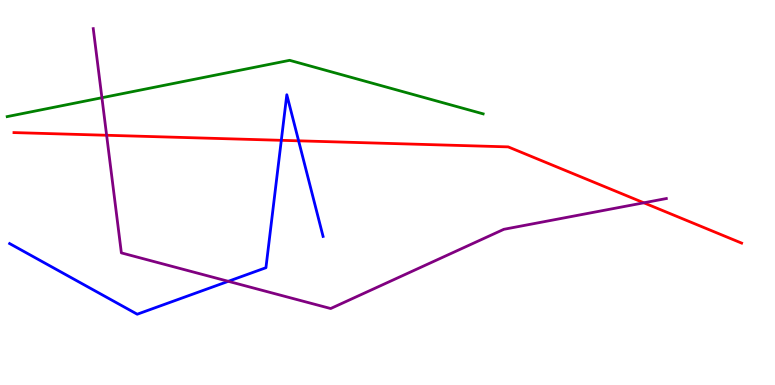[{'lines': ['blue', 'red'], 'intersections': [{'x': 3.63, 'y': 6.36}, {'x': 3.85, 'y': 6.34}]}, {'lines': ['green', 'red'], 'intersections': []}, {'lines': ['purple', 'red'], 'intersections': [{'x': 1.38, 'y': 6.49}, {'x': 8.31, 'y': 4.73}]}, {'lines': ['blue', 'green'], 'intersections': []}, {'lines': ['blue', 'purple'], 'intersections': [{'x': 2.95, 'y': 2.69}]}, {'lines': ['green', 'purple'], 'intersections': [{'x': 1.32, 'y': 7.46}]}]